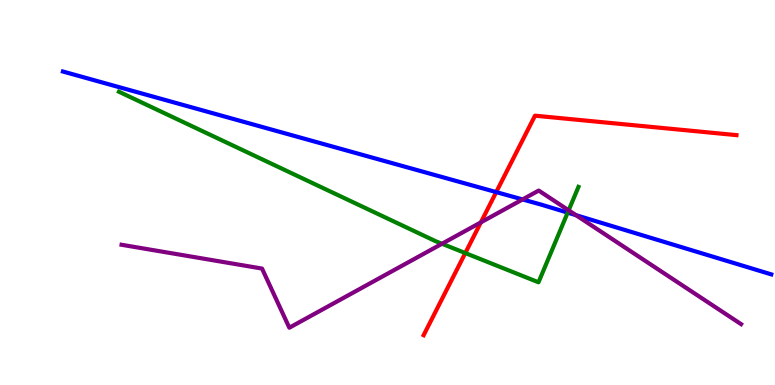[{'lines': ['blue', 'red'], 'intersections': [{'x': 6.4, 'y': 5.01}]}, {'lines': ['green', 'red'], 'intersections': [{'x': 6.0, 'y': 3.43}]}, {'lines': ['purple', 'red'], 'intersections': [{'x': 6.2, 'y': 4.22}]}, {'lines': ['blue', 'green'], 'intersections': [{'x': 7.32, 'y': 4.48}]}, {'lines': ['blue', 'purple'], 'intersections': [{'x': 6.74, 'y': 4.82}, {'x': 7.43, 'y': 4.41}]}, {'lines': ['green', 'purple'], 'intersections': [{'x': 5.7, 'y': 3.67}, {'x': 7.34, 'y': 4.54}]}]